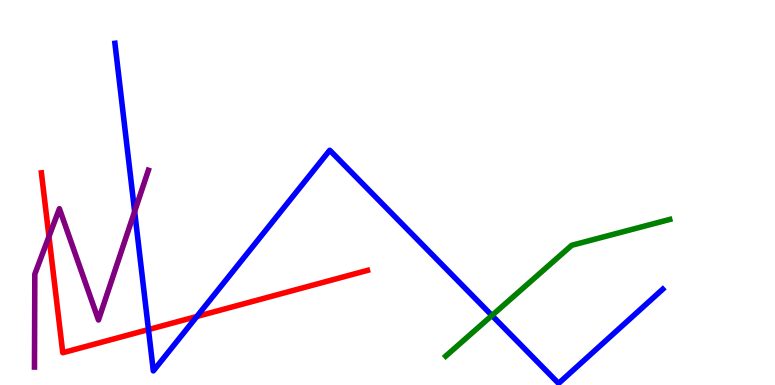[{'lines': ['blue', 'red'], 'intersections': [{'x': 1.92, 'y': 1.44}, {'x': 2.54, 'y': 1.78}]}, {'lines': ['green', 'red'], 'intersections': []}, {'lines': ['purple', 'red'], 'intersections': [{'x': 0.632, 'y': 3.86}]}, {'lines': ['blue', 'green'], 'intersections': [{'x': 6.35, 'y': 1.81}]}, {'lines': ['blue', 'purple'], 'intersections': [{'x': 1.74, 'y': 4.51}]}, {'lines': ['green', 'purple'], 'intersections': []}]